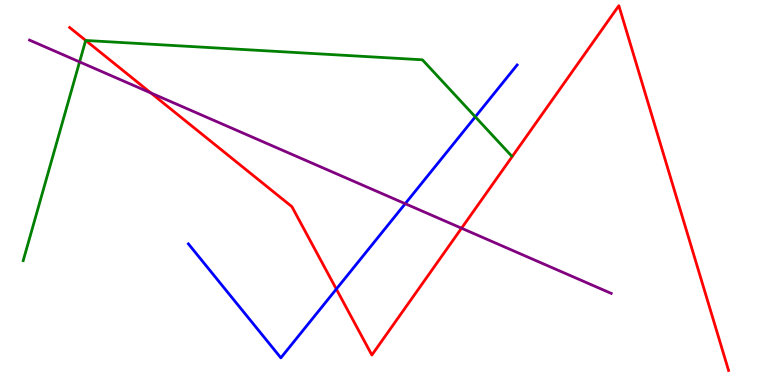[{'lines': ['blue', 'red'], 'intersections': [{'x': 4.34, 'y': 2.49}]}, {'lines': ['green', 'red'], 'intersections': [{'x': 1.11, 'y': 8.95}]}, {'lines': ['purple', 'red'], 'intersections': [{'x': 1.95, 'y': 7.59}, {'x': 5.96, 'y': 4.07}]}, {'lines': ['blue', 'green'], 'intersections': [{'x': 6.13, 'y': 6.97}]}, {'lines': ['blue', 'purple'], 'intersections': [{'x': 5.23, 'y': 4.71}]}, {'lines': ['green', 'purple'], 'intersections': [{'x': 1.03, 'y': 8.39}]}]